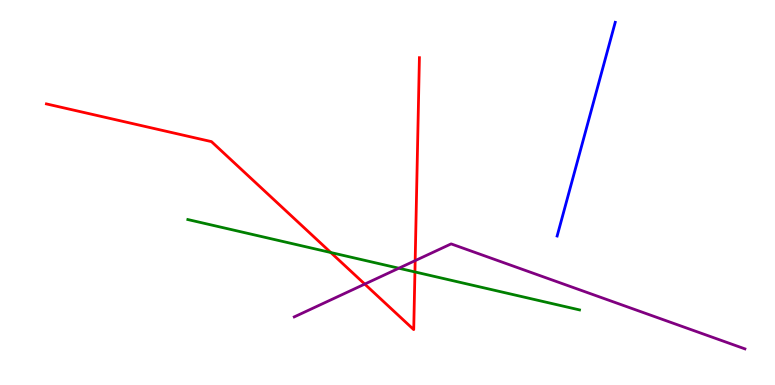[{'lines': ['blue', 'red'], 'intersections': []}, {'lines': ['green', 'red'], 'intersections': [{'x': 4.27, 'y': 3.44}, {'x': 5.35, 'y': 2.94}]}, {'lines': ['purple', 'red'], 'intersections': [{'x': 4.71, 'y': 2.62}, {'x': 5.36, 'y': 3.23}]}, {'lines': ['blue', 'green'], 'intersections': []}, {'lines': ['blue', 'purple'], 'intersections': []}, {'lines': ['green', 'purple'], 'intersections': [{'x': 5.15, 'y': 3.03}]}]